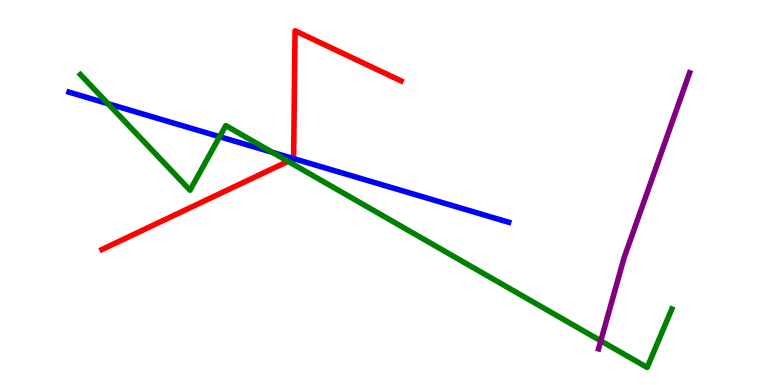[{'lines': ['blue', 'red'], 'intersections': [{'x': 3.79, 'y': 5.88}]}, {'lines': ['green', 'red'], 'intersections': [{'x': 3.72, 'y': 5.81}]}, {'lines': ['purple', 'red'], 'intersections': []}, {'lines': ['blue', 'green'], 'intersections': [{'x': 1.39, 'y': 7.31}, {'x': 2.83, 'y': 6.45}, {'x': 3.51, 'y': 6.04}]}, {'lines': ['blue', 'purple'], 'intersections': []}, {'lines': ['green', 'purple'], 'intersections': [{'x': 7.75, 'y': 1.15}]}]